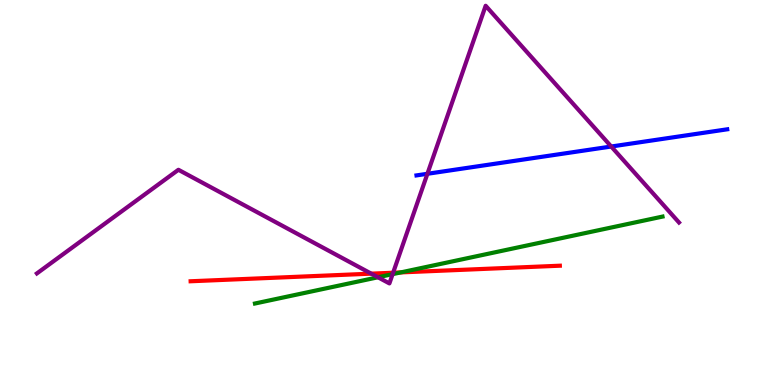[{'lines': ['blue', 'red'], 'intersections': []}, {'lines': ['green', 'red'], 'intersections': [{'x': 5.17, 'y': 2.92}]}, {'lines': ['purple', 'red'], 'intersections': [{'x': 4.79, 'y': 2.89}, {'x': 5.07, 'y': 2.92}]}, {'lines': ['blue', 'green'], 'intersections': []}, {'lines': ['blue', 'purple'], 'intersections': [{'x': 5.51, 'y': 5.49}, {'x': 7.89, 'y': 6.19}]}, {'lines': ['green', 'purple'], 'intersections': [{'x': 4.88, 'y': 2.8}, {'x': 5.07, 'y': 2.88}]}]